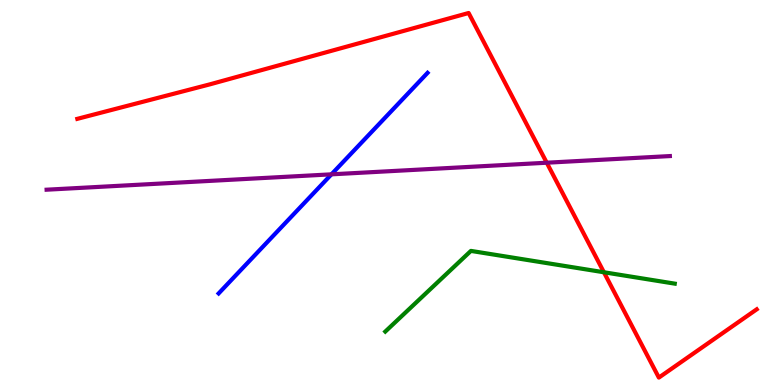[{'lines': ['blue', 'red'], 'intersections': []}, {'lines': ['green', 'red'], 'intersections': [{'x': 7.79, 'y': 2.93}]}, {'lines': ['purple', 'red'], 'intersections': [{'x': 7.05, 'y': 5.77}]}, {'lines': ['blue', 'green'], 'intersections': []}, {'lines': ['blue', 'purple'], 'intersections': [{'x': 4.28, 'y': 5.47}]}, {'lines': ['green', 'purple'], 'intersections': []}]